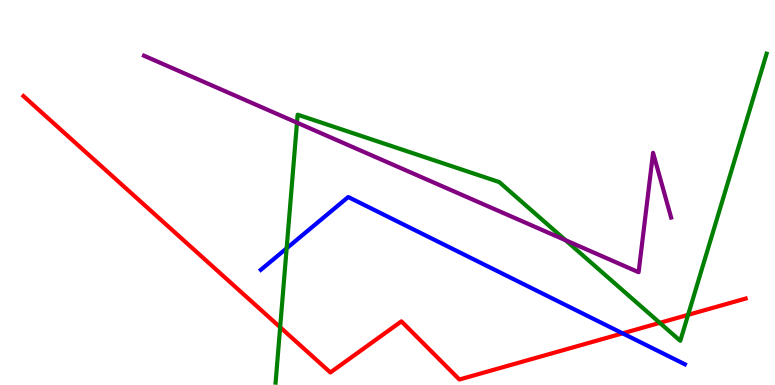[{'lines': ['blue', 'red'], 'intersections': [{'x': 8.03, 'y': 1.34}]}, {'lines': ['green', 'red'], 'intersections': [{'x': 3.61, 'y': 1.5}, {'x': 8.51, 'y': 1.61}, {'x': 8.88, 'y': 1.82}]}, {'lines': ['purple', 'red'], 'intersections': []}, {'lines': ['blue', 'green'], 'intersections': [{'x': 3.7, 'y': 3.55}]}, {'lines': ['blue', 'purple'], 'intersections': []}, {'lines': ['green', 'purple'], 'intersections': [{'x': 3.83, 'y': 6.81}, {'x': 7.3, 'y': 3.76}]}]